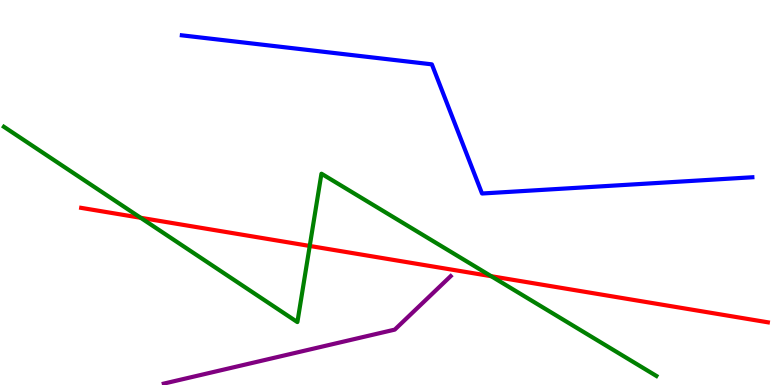[{'lines': ['blue', 'red'], 'intersections': []}, {'lines': ['green', 'red'], 'intersections': [{'x': 1.81, 'y': 4.34}, {'x': 4.0, 'y': 3.61}, {'x': 6.34, 'y': 2.83}]}, {'lines': ['purple', 'red'], 'intersections': []}, {'lines': ['blue', 'green'], 'intersections': []}, {'lines': ['blue', 'purple'], 'intersections': []}, {'lines': ['green', 'purple'], 'intersections': []}]